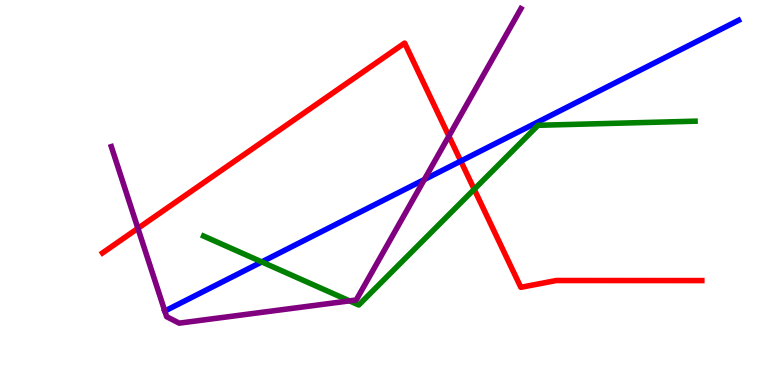[{'lines': ['blue', 'red'], 'intersections': [{'x': 5.95, 'y': 5.82}]}, {'lines': ['green', 'red'], 'intersections': [{'x': 6.12, 'y': 5.08}]}, {'lines': ['purple', 'red'], 'intersections': [{'x': 1.78, 'y': 4.07}, {'x': 5.79, 'y': 6.47}]}, {'lines': ['blue', 'green'], 'intersections': [{'x': 3.38, 'y': 3.2}]}, {'lines': ['blue', 'purple'], 'intersections': [{'x': 2.13, 'y': 1.92}, {'x': 5.48, 'y': 5.34}]}, {'lines': ['green', 'purple'], 'intersections': [{'x': 4.51, 'y': 2.19}]}]